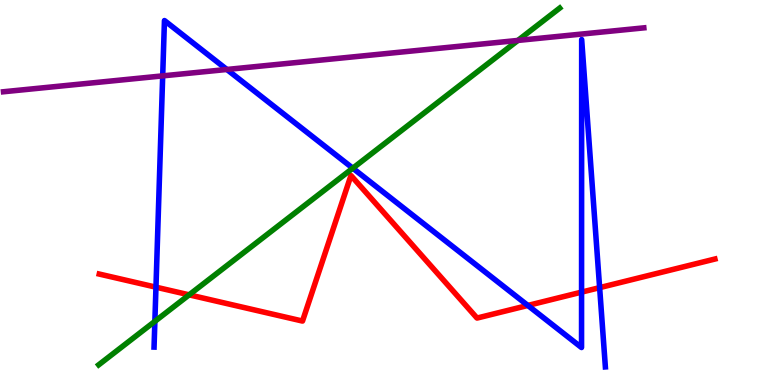[{'lines': ['blue', 'red'], 'intersections': [{'x': 2.01, 'y': 2.54}, {'x': 6.81, 'y': 2.07}, {'x': 7.5, 'y': 2.41}, {'x': 7.74, 'y': 2.53}]}, {'lines': ['green', 'red'], 'intersections': [{'x': 2.44, 'y': 2.34}]}, {'lines': ['purple', 'red'], 'intersections': []}, {'lines': ['blue', 'green'], 'intersections': [{'x': 2.0, 'y': 1.65}, {'x': 4.55, 'y': 5.63}]}, {'lines': ['blue', 'purple'], 'intersections': [{'x': 2.1, 'y': 8.03}, {'x': 2.93, 'y': 8.2}]}, {'lines': ['green', 'purple'], 'intersections': [{'x': 6.68, 'y': 8.95}]}]